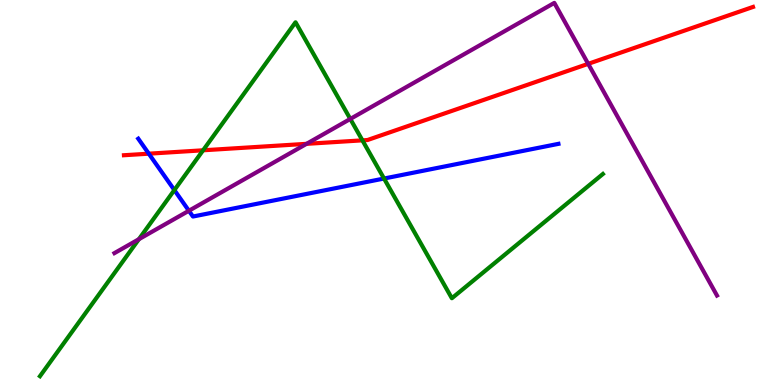[{'lines': ['blue', 'red'], 'intersections': [{'x': 1.92, 'y': 6.01}]}, {'lines': ['green', 'red'], 'intersections': [{'x': 2.62, 'y': 6.1}, {'x': 4.68, 'y': 6.35}]}, {'lines': ['purple', 'red'], 'intersections': [{'x': 3.96, 'y': 6.26}, {'x': 7.59, 'y': 8.34}]}, {'lines': ['blue', 'green'], 'intersections': [{'x': 2.25, 'y': 5.06}, {'x': 4.96, 'y': 5.36}]}, {'lines': ['blue', 'purple'], 'intersections': [{'x': 2.44, 'y': 4.53}]}, {'lines': ['green', 'purple'], 'intersections': [{'x': 1.79, 'y': 3.79}, {'x': 4.52, 'y': 6.91}]}]